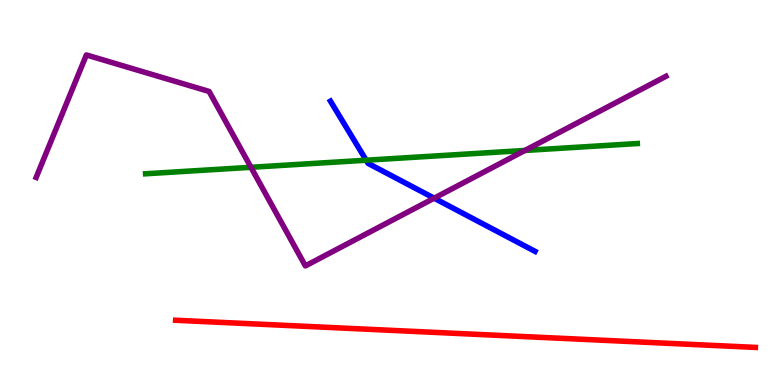[{'lines': ['blue', 'red'], 'intersections': []}, {'lines': ['green', 'red'], 'intersections': []}, {'lines': ['purple', 'red'], 'intersections': []}, {'lines': ['blue', 'green'], 'intersections': [{'x': 4.73, 'y': 5.84}]}, {'lines': ['blue', 'purple'], 'intersections': [{'x': 5.6, 'y': 4.85}]}, {'lines': ['green', 'purple'], 'intersections': [{'x': 3.24, 'y': 5.65}, {'x': 6.77, 'y': 6.09}]}]